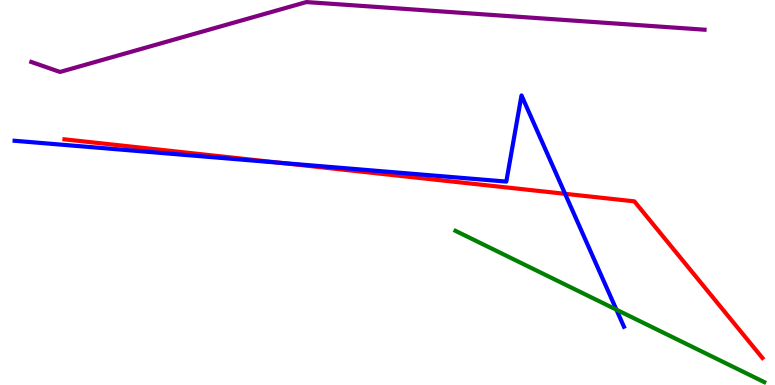[{'lines': ['blue', 'red'], 'intersections': [{'x': 3.62, 'y': 5.77}, {'x': 7.29, 'y': 4.97}]}, {'lines': ['green', 'red'], 'intersections': []}, {'lines': ['purple', 'red'], 'intersections': []}, {'lines': ['blue', 'green'], 'intersections': [{'x': 7.95, 'y': 1.96}]}, {'lines': ['blue', 'purple'], 'intersections': []}, {'lines': ['green', 'purple'], 'intersections': []}]